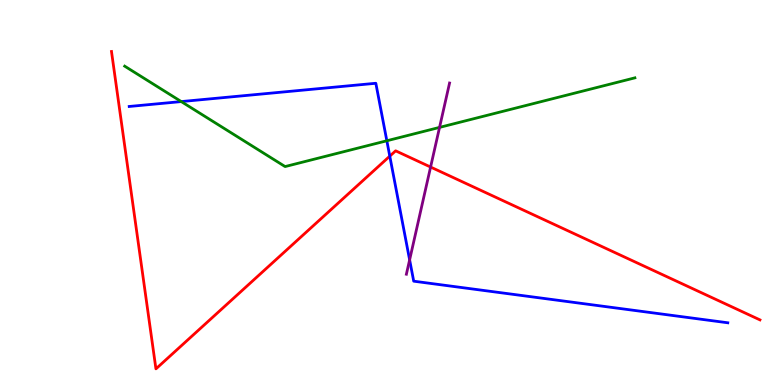[{'lines': ['blue', 'red'], 'intersections': [{'x': 5.03, 'y': 5.94}]}, {'lines': ['green', 'red'], 'intersections': []}, {'lines': ['purple', 'red'], 'intersections': [{'x': 5.56, 'y': 5.66}]}, {'lines': ['blue', 'green'], 'intersections': [{'x': 2.34, 'y': 7.36}, {'x': 4.99, 'y': 6.34}]}, {'lines': ['blue', 'purple'], 'intersections': [{'x': 5.29, 'y': 3.25}]}, {'lines': ['green', 'purple'], 'intersections': [{'x': 5.67, 'y': 6.69}]}]